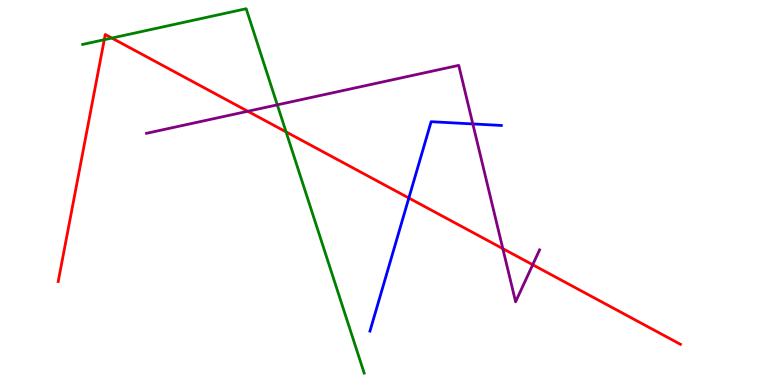[{'lines': ['blue', 'red'], 'intersections': [{'x': 5.28, 'y': 4.86}]}, {'lines': ['green', 'red'], 'intersections': [{'x': 1.35, 'y': 8.97}, {'x': 1.44, 'y': 9.01}, {'x': 3.69, 'y': 6.57}]}, {'lines': ['purple', 'red'], 'intersections': [{'x': 3.2, 'y': 7.11}, {'x': 6.49, 'y': 3.54}, {'x': 6.87, 'y': 3.12}]}, {'lines': ['blue', 'green'], 'intersections': []}, {'lines': ['blue', 'purple'], 'intersections': [{'x': 6.1, 'y': 6.78}]}, {'lines': ['green', 'purple'], 'intersections': [{'x': 3.58, 'y': 7.28}]}]